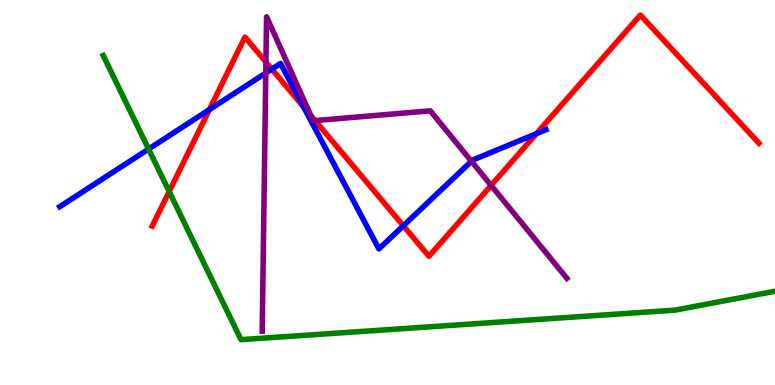[{'lines': ['blue', 'red'], 'intersections': [{'x': 2.7, 'y': 7.15}, {'x': 3.51, 'y': 8.21}, {'x': 3.92, 'y': 7.22}, {'x': 5.2, 'y': 4.14}, {'x': 6.92, 'y': 6.53}]}, {'lines': ['green', 'red'], 'intersections': [{'x': 2.18, 'y': 5.02}]}, {'lines': ['purple', 'red'], 'intersections': [{'x': 3.43, 'y': 8.39}, {'x': 4.01, 'y': 7.0}, {'x': 4.07, 'y': 6.87}, {'x': 6.34, 'y': 5.18}]}, {'lines': ['blue', 'green'], 'intersections': [{'x': 1.92, 'y': 6.13}]}, {'lines': ['blue', 'purple'], 'intersections': [{'x': 3.43, 'y': 8.1}, {'x': 6.08, 'y': 5.81}]}, {'lines': ['green', 'purple'], 'intersections': []}]